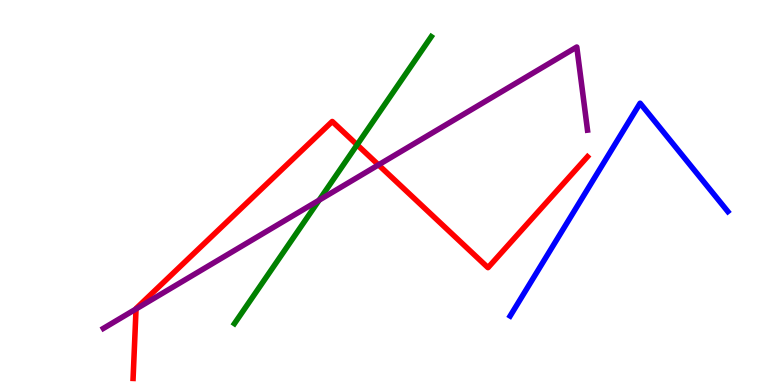[{'lines': ['blue', 'red'], 'intersections': []}, {'lines': ['green', 'red'], 'intersections': [{'x': 4.61, 'y': 6.24}]}, {'lines': ['purple', 'red'], 'intersections': [{'x': 1.76, 'y': 1.97}, {'x': 4.88, 'y': 5.72}]}, {'lines': ['blue', 'green'], 'intersections': []}, {'lines': ['blue', 'purple'], 'intersections': []}, {'lines': ['green', 'purple'], 'intersections': [{'x': 4.12, 'y': 4.8}]}]